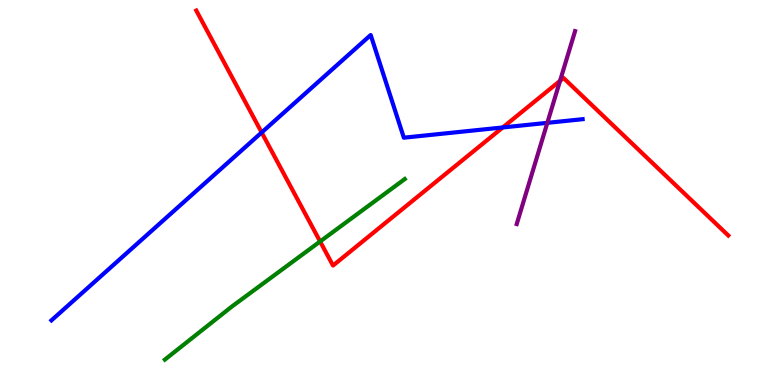[{'lines': ['blue', 'red'], 'intersections': [{'x': 3.38, 'y': 6.56}, {'x': 6.49, 'y': 6.69}]}, {'lines': ['green', 'red'], 'intersections': [{'x': 4.13, 'y': 3.73}]}, {'lines': ['purple', 'red'], 'intersections': [{'x': 7.23, 'y': 7.9}]}, {'lines': ['blue', 'green'], 'intersections': []}, {'lines': ['blue', 'purple'], 'intersections': [{'x': 7.06, 'y': 6.81}]}, {'lines': ['green', 'purple'], 'intersections': []}]